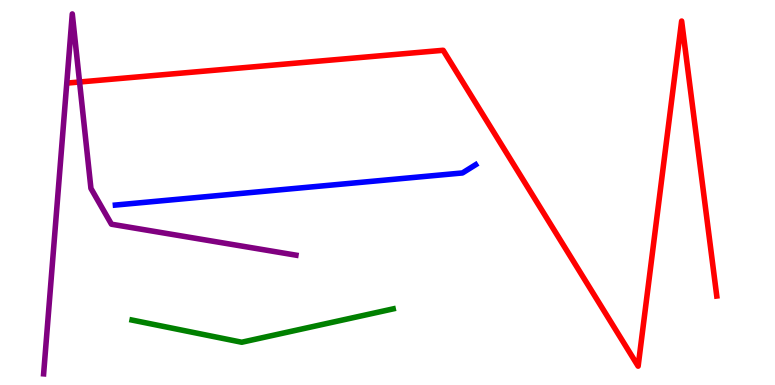[{'lines': ['blue', 'red'], 'intersections': []}, {'lines': ['green', 'red'], 'intersections': []}, {'lines': ['purple', 'red'], 'intersections': [{'x': 1.03, 'y': 7.87}]}, {'lines': ['blue', 'green'], 'intersections': []}, {'lines': ['blue', 'purple'], 'intersections': []}, {'lines': ['green', 'purple'], 'intersections': []}]